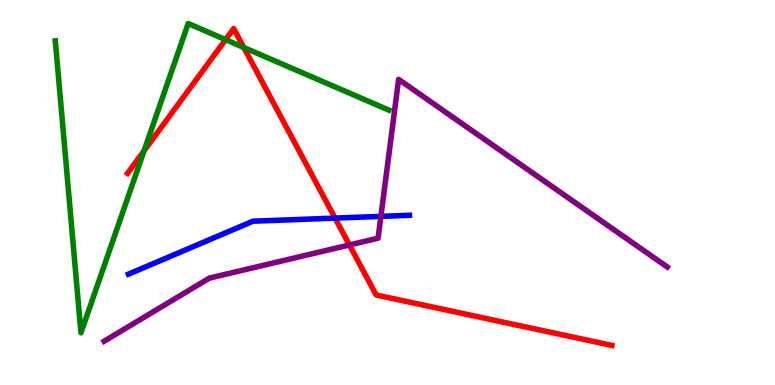[{'lines': ['blue', 'red'], 'intersections': [{'x': 4.32, 'y': 4.34}]}, {'lines': ['green', 'red'], 'intersections': [{'x': 1.86, 'y': 6.08}, {'x': 2.91, 'y': 8.97}, {'x': 3.15, 'y': 8.77}]}, {'lines': ['purple', 'red'], 'intersections': [{'x': 4.51, 'y': 3.64}]}, {'lines': ['blue', 'green'], 'intersections': []}, {'lines': ['blue', 'purple'], 'intersections': [{'x': 4.91, 'y': 4.38}]}, {'lines': ['green', 'purple'], 'intersections': []}]